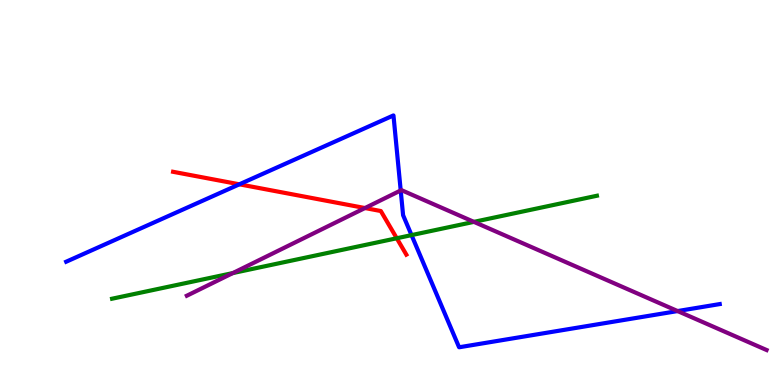[{'lines': ['blue', 'red'], 'intersections': [{'x': 3.09, 'y': 5.21}]}, {'lines': ['green', 'red'], 'intersections': [{'x': 5.12, 'y': 3.81}]}, {'lines': ['purple', 'red'], 'intersections': [{'x': 4.71, 'y': 4.6}]}, {'lines': ['blue', 'green'], 'intersections': [{'x': 5.31, 'y': 3.89}]}, {'lines': ['blue', 'purple'], 'intersections': [{'x': 5.17, 'y': 5.05}, {'x': 8.74, 'y': 1.92}]}, {'lines': ['green', 'purple'], 'intersections': [{'x': 3.0, 'y': 2.91}, {'x': 6.12, 'y': 4.24}]}]